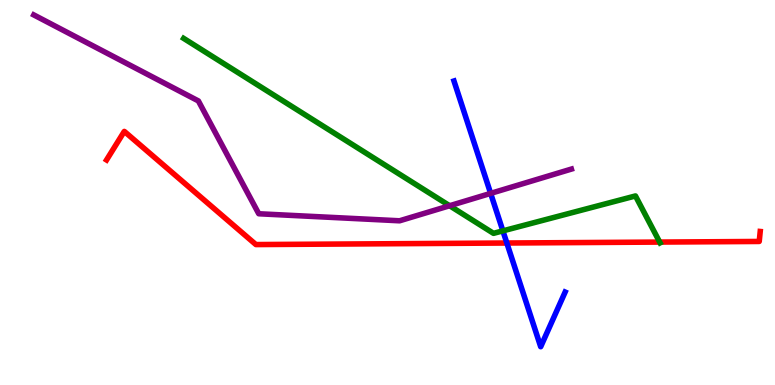[{'lines': ['blue', 'red'], 'intersections': [{'x': 6.54, 'y': 3.69}]}, {'lines': ['green', 'red'], 'intersections': [{'x': 8.51, 'y': 3.71}]}, {'lines': ['purple', 'red'], 'intersections': []}, {'lines': ['blue', 'green'], 'intersections': [{'x': 6.49, 'y': 4.0}]}, {'lines': ['blue', 'purple'], 'intersections': [{'x': 6.33, 'y': 4.98}]}, {'lines': ['green', 'purple'], 'intersections': [{'x': 5.8, 'y': 4.66}]}]